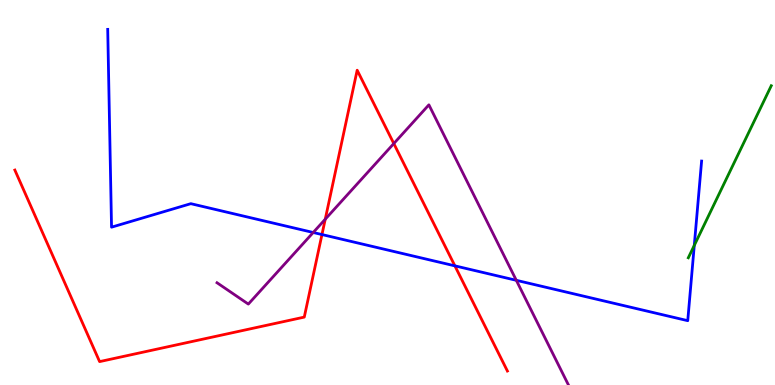[{'lines': ['blue', 'red'], 'intersections': [{'x': 4.15, 'y': 3.91}, {'x': 5.87, 'y': 3.09}]}, {'lines': ['green', 'red'], 'intersections': []}, {'lines': ['purple', 'red'], 'intersections': [{'x': 4.2, 'y': 4.31}, {'x': 5.08, 'y': 6.27}]}, {'lines': ['blue', 'green'], 'intersections': [{'x': 8.96, 'y': 3.63}]}, {'lines': ['blue', 'purple'], 'intersections': [{'x': 4.04, 'y': 3.96}, {'x': 6.66, 'y': 2.72}]}, {'lines': ['green', 'purple'], 'intersections': []}]